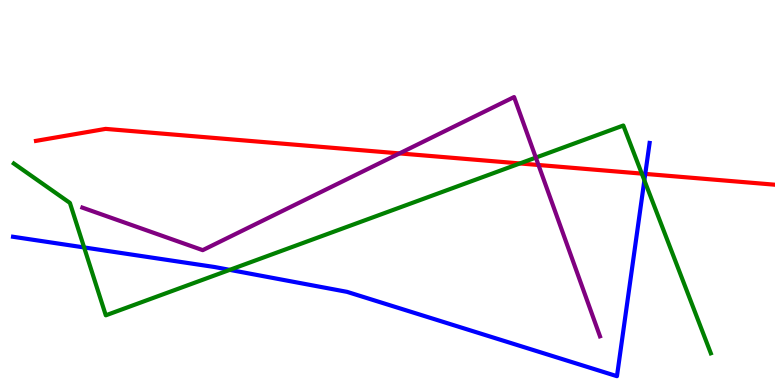[{'lines': ['blue', 'red'], 'intersections': [{'x': 8.33, 'y': 5.48}]}, {'lines': ['green', 'red'], 'intersections': [{'x': 6.71, 'y': 5.75}, {'x': 8.28, 'y': 5.49}]}, {'lines': ['purple', 'red'], 'intersections': [{'x': 5.15, 'y': 6.02}, {'x': 6.95, 'y': 5.71}]}, {'lines': ['blue', 'green'], 'intersections': [{'x': 1.09, 'y': 3.57}, {'x': 2.96, 'y': 2.99}, {'x': 8.31, 'y': 5.32}]}, {'lines': ['blue', 'purple'], 'intersections': []}, {'lines': ['green', 'purple'], 'intersections': [{'x': 6.91, 'y': 5.91}]}]